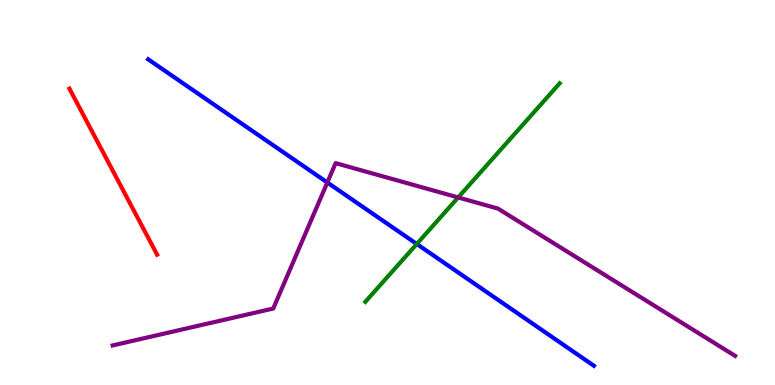[{'lines': ['blue', 'red'], 'intersections': []}, {'lines': ['green', 'red'], 'intersections': []}, {'lines': ['purple', 'red'], 'intersections': []}, {'lines': ['blue', 'green'], 'intersections': [{'x': 5.38, 'y': 3.66}]}, {'lines': ['blue', 'purple'], 'intersections': [{'x': 4.22, 'y': 5.26}]}, {'lines': ['green', 'purple'], 'intersections': [{'x': 5.91, 'y': 4.87}]}]